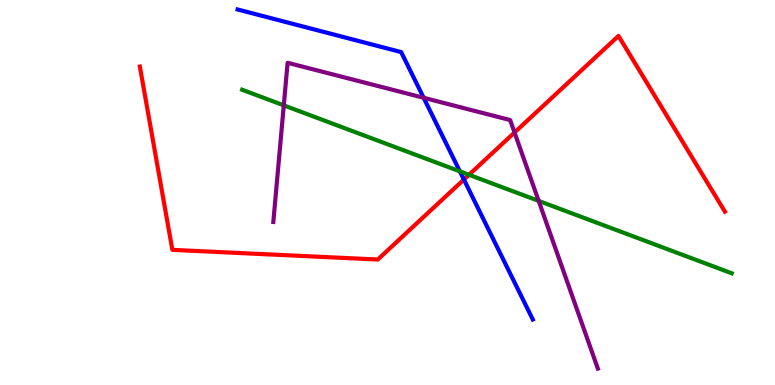[{'lines': ['blue', 'red'], 'intersections': [{'x': 5.99, 'y': 5.34}]}, {'lines': ['green', 'red'], 'intersections': [{'x': 6.05, 'y': 5.46}]}, {'lines': ['purple', 'red'], 'intersections': [{'x': 6.64, 'y': 6.56}]}, {'lines': ['blue', 'green'], 'intersections': [{'x': 5.93, 'y': 5.55}]}, {'lines': ['blue', 'purple'], 'intersections': [{'x': 5.47, 'y': 7.46}]}, {'lines': ['green', 'purple'], 'intersections': [{'x': 3.66, 'y': 7.26}, {'x': 6.95, 'y': 4.78}]}]